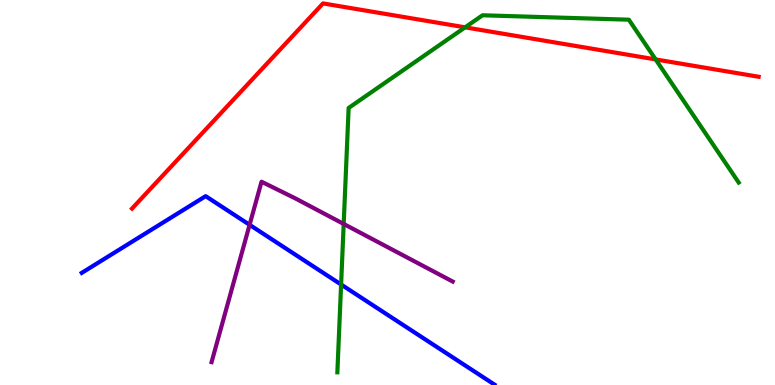[{'lines': ['blue', 'red'], 'intersections': []}, {'lines': ['green', 'red'], 'intersections': [{'x': 6.0, 'y': 9.29}, {'x': 8.46, 'y': 8.46}]}, {'lines': ['purple', 'red'], 'intersections': []}, {'lines': ['blue', 'green'], 'intersections': [{'x': 4.4, 'y': 2.61}]}, {'lines': ['blue', 'purple'], 'intersections': [{'x': 3.22, 'y': 4.16}]}, {'lines': ['green', 'purple'], 'intersections': [{'x': 4.43, 'y': 4.18}]}]